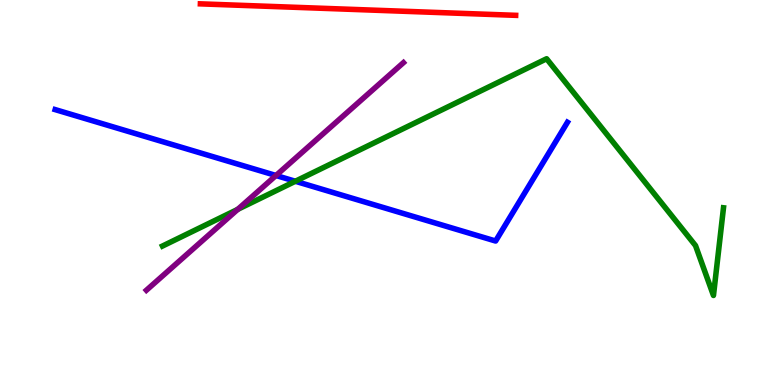[{'lines': ['blue', 'red'], 'intersections': []}, {'lines': ['green', 'red'], 'intersections': []}, {'lines': ['purple', 'red'], 'intersections': []}, {'lines': ['blue', 'green'], 'intersections': [{'x': 3.81, 'y': 5.29}]}, {'lines': ['blue', 'purple'], 'intersections': [{'x': 3.56, 'y': 5.44}]}, {'lines': ['green', 'purple'], 'intersections': [{'x': 3.07, 'y': 4.56}]}]